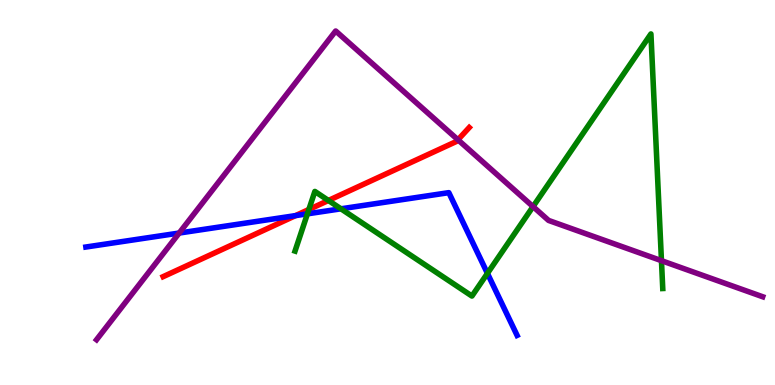[{'lines': ['blue', 'red'], 'intersections': [{'x': 3.81, 'y': 4.4}]}, {'lines': ['green', 'red'], 'intersections': [{'x': 3.99, 'y': 4.56}, {'x': 4.24, 'y': 4.79}]}, {'lines': ['purple', 'red'], 'intersections': [{'x': 5.91, 'y': 6.37}]}, {'lines': ['blue', 'green'], 'intersections': [{'x': 3.97, 'y': 4.45}, {'x': 4.4, 'y': 4.58}, {'x': 6.29, 'y': 2.9}]}, {'lines': ['blue', 'purple'], 'intersections': [{'x': 2.31, 'y': 3.95}]}, {'lines': ['green', 'purple'], 'intersections': [{'x': 6.88, 'y': 4.63}, {'x': 8.53, 'y': 3.23}]}]